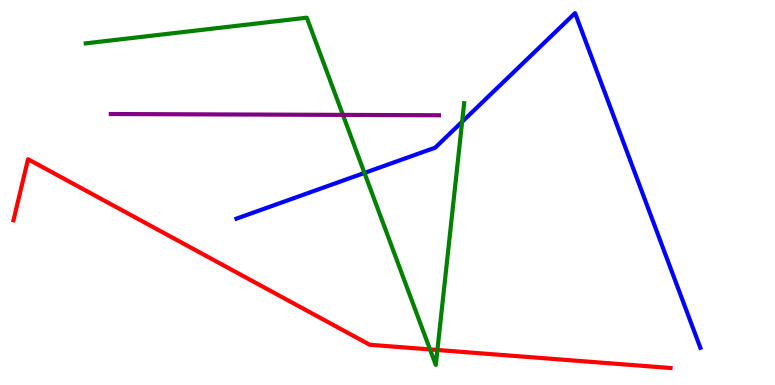[{'lines': ['blue', 'red'], 'intersections': []}, {'lines': ['green', 'red'], 'intersections': [{'x': 5.55, 'y': 0.924}, {'x': 5.64, 'y': 0.909}]}, {'lines': ['purple', 'red'], 'intersections': []}, {'lines': ['blue', 'green'], 'intersections': [{'x': 4.7, 'y': 5.51}, {'x': 5.96, 'y': 6.84}]}, {'lines': ['blue', 'purple'], 'intersections': []}, {'lines': ['green', 'purple'], 'intersections': [{'x': 4.42, 'y': 7.02}]}]